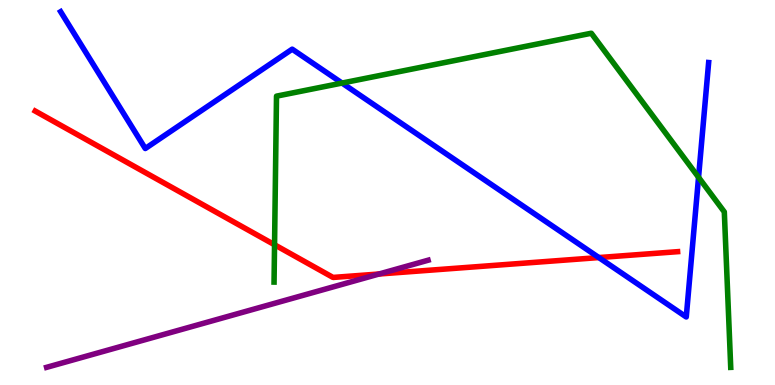[{'lines': ['blue', 'red'], 'intersections': [{'x': 7.73, 'y': 3.31}]}, {'lines': ['green', 'red'], 'intersections': [{'x': 3.54, 'y': 3.64}]}, {'lines': ['purple', 'red'], 'intersections': [{'x': 4.89, 'y': 2.88}]}, {'lines': ['blue', 'green'], 'intersections': [{'x': 4.41, 'y': 7.84}, {'x': 9.01, 'y': 5.39}]}, {'lines': ['blue', 'purple'], 'intersections': []}, {'lines': ['green', 'purple'], 'intersections': []}]